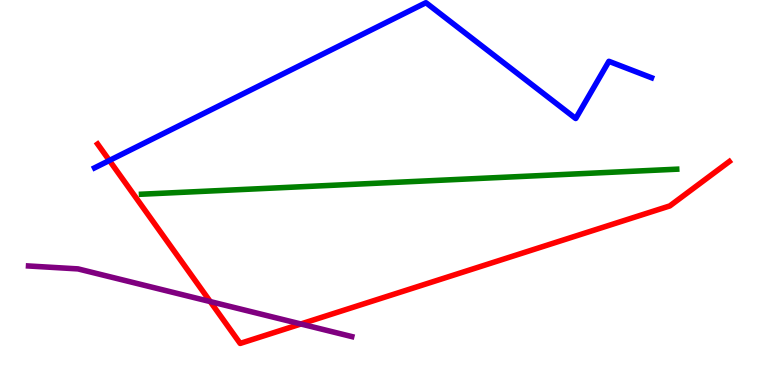[{'lines': ['blue', 'red'], 'intersections': [{'x': 1.41, 'y': 5.83}]}, {'lines': ['green', 'red'], 'intersections': []}, {'lines': ['purple', 'red'], 'intersections': [{'x': 2.71, 'y': 2.17}, {'x': 3.88, 'y': 1.58}]}, {'lines': ['blue', 'green'], 'intersections': []}, {'lines': ['blue', 'purple'], 'intersections': []}, {'lines': ['green', 'purple'], 'intersections': []}]